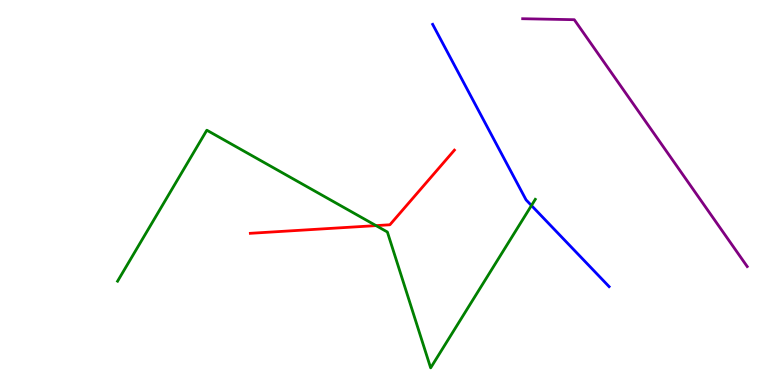[{'lines': ['blue', 'red'], 'intersections': []}, {'lines': ['green', 'red'], 'intersections': [{'x': 4.85, 'y': 4.14}]}, {'lines': ['purple', 'red'], 'intersections': []}, {'lines': ['blue', 'green'], 'intersections': [{'x': 6.86, 'y': 4.66}]}, {'lines': ['blue', 'purple'], 'intersections': []}, {'lines': ['green', 'purple'], 'intersections': []}]